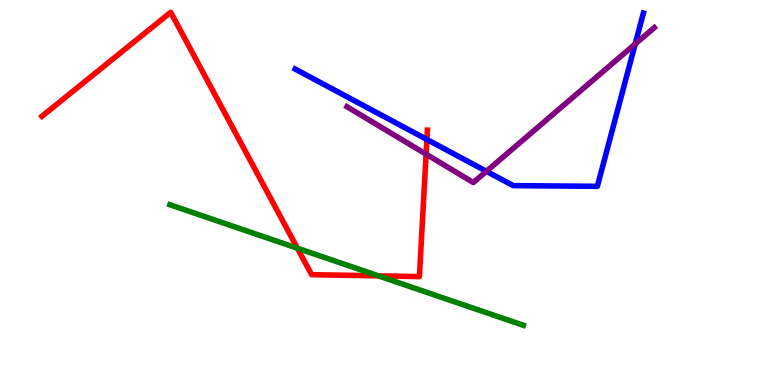[{'lines': ['blue', 'red'], 'intersections': [{'x': 5.51, 'y': 6.38}]}, {'lines': ['green', 'red'], 'intersections': [{'x': 3.84, 'y': 3.55}, {'x': 4.88, 'y': 2.84}]}, {'lines': ['purple', 'red'], 'intersections': [{'x': 5.5, 'y': 6.0}]}, {'lines': ['blue', 'green'], 'intersections': []}, {'lines': ['blue', 'purple'], 'intersections': [{'x': 6.28, 'y': 5.55}, {'x': 8.2, 'y': 8.86}]}, {'lines': ['green', 'purple'], 'intersections': []}]